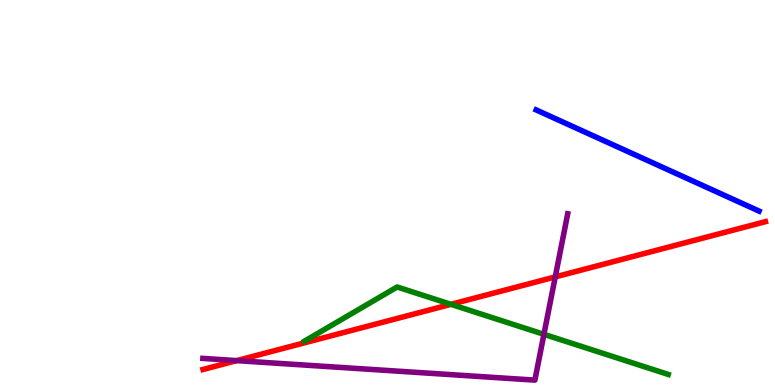[{'lines': ['blue', 'red'], 'intersections': []}, {'lines': ['green', 'red'], 'intersections': [{'x': 5.82, 'y': 2.1}]}, {'lines': ['purple', 'red'], 'intersections': [{'x': 3.05, 'y': 0.633}, {'x': 7.16, 'y': 2.81}]}, {'lines': ['blue', 'green'], 'intersections': []}, {'lines': ['blue', 'purple'], 'intersections': []}, {'lines': ['green', 'purple'], 'intersections': [{'x': 7.02, 'y': 1.32}]}]